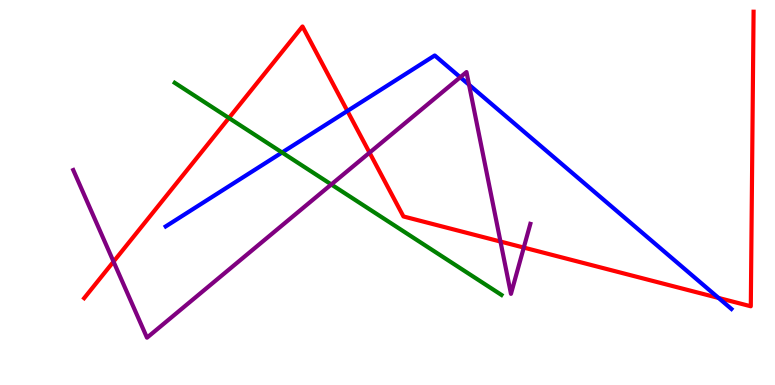[{'lines': ['blue', 'red'], 'intersections': [{'x': 4.48, 'y': 7.12}, {'x': 9.27, 'y': 2.26}]}, {'lines': ['green', 'red'], 'intersections': [{'x': 2.95, 'y': 6.94}]}, {'lines': ['purple', 'red'], 'intersections': [{'x': 1.46, 'y': 3.2}, {'x': 4.77, 'y': 6.03}, {'x': 6.46, 'y': 3.73}, {'x': 6.76, 'y': 3.57}]}, {'lines': ['blue', 'green'], 'intersections': [{'x': 3.64, 'y': 6.04}]}, {'lines': ['blue', 'purple'], 'intersections': [{'x': 5.94, 'y': 7.99}, {'x': 6.05, 'y': 7.8}]}, {'lines': ['green', 'purple'], 'intersections': [{'x': 4.27, 'y': 5.21}]}]